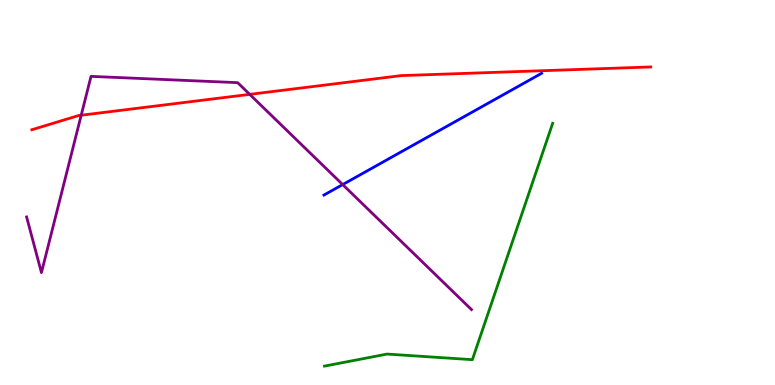[{'lines': ['blue', 'red'], 'intersections': []}, {'lines': ['green', 'red'], 'intersections': []}, {'lines': ['purple', 'red'], 'intersections': [{'x': 1.05, 'y': 7.01}, {'x': 3.22, 'y': 7.55}]}, {'lines': ['blue', 'green'], 'intersections': []}, {'lines': ['blue', 'purple'], 'intersections': [{'x': 4.42, 'y': 5.21}]}, {'lines': ['green', 'purple'], 'intersections': []}]